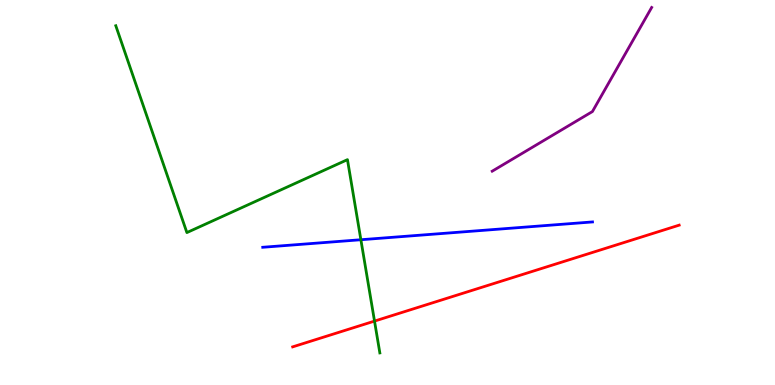[{'lines': ['blue', 'red'], 'intersections': []}, {'lines': ['green', 'red'], 'intersections': [{'x': 4.83, 'y': 1.66}]}, {'lines': ['purple', 'red'], 'intersections': []}, {'lines': ['blue', 'green'], 'intersections': [{'x': 4.66, 'y': 3.77}]}, {'lines': ['blue', 'purple'], 'intersections': []}, {'lines': ['green', 'purple'], 'intersections': []}]